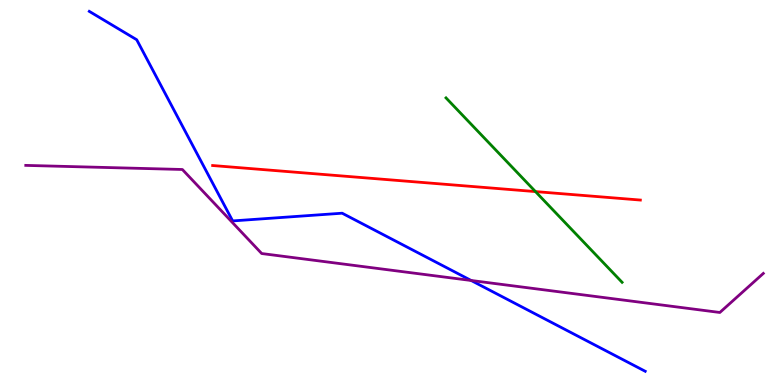[{'lines': ['blue', 'red'], 'intersections': []}, {'lines': ['green', 'red'], 'intersections': [{'x': 6.91, 'y': 5.02}]}, {'lines': ['purple', 'red'], 'intersections': []}, {'lines': ['blue', 'green'], 'intersections': []}, {'lines': ['blue', 'purple'], 'intersections': [{'x': 6.08, 'y': 2.71}]}, {'lines': ['green', 'purple'], 'intersections': []}]